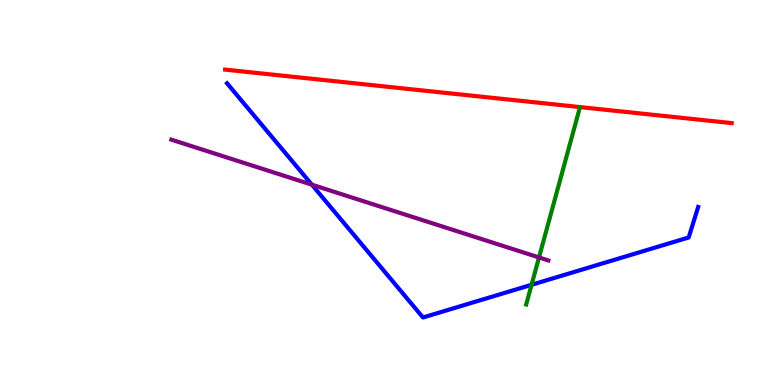[{'lines': ['blue', 'red'], 'intersections': []}, {'lines': ['green', 'red'], 'intersections': []}, {'lines': ['purple', 'red'], 'intersections': []}, {'lines': ['blue', 'green'], 'intersections': [{'x': 6.86, 'y': 2.6}]}, {'lines': ['blue', 'purple'], 'intersections': [{'x': 4.02, 'y': 5.2}]}, {'lines': ['green', 'purple'], 'intersections': [{'x': 6.95, 'y': 3.31}]}]